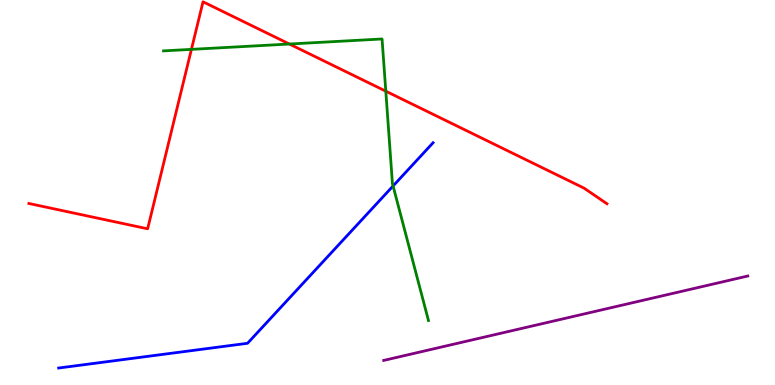[{'lines': ['blue', 'red'], 'intersections': []}, {'lines': ['green', 'red'], 'intersections': [{'x': 2.47, 'y': 8.72}, {'x': 3.73, 'y': 8.86}, {'x': 4.98, 'y': 7.63}]}, {'lines': ['purple', 'red'], 'intersections': []}, {'lines': ['blue', 'green'], 'intersections': [{'x': 5.07, 'y': 5.17}]}, {'lines': ['blue', 'purple'], 'intersections': []}, {'lines': ['green', 'purple'], 'intersections': []}]